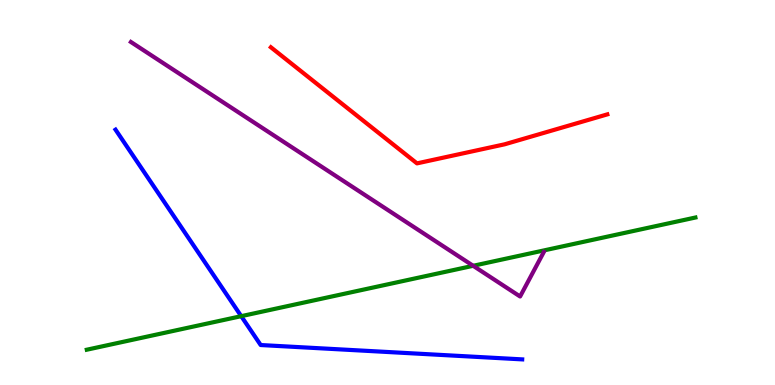[{'lines': ['blue', 'red'], 'intersections': []}, {'lines': ['green', 'red'], 'intersections': []}, {'lines': ['purple', 'red'], 'intersections': []}, {'lines': ['blue', 'green'], 'intersections': [{'x': 3.11, 'y': 1.79}]}, {'lines': ['blue', 'purple'], 'intersections': []}, {'lines': ['green', 'purple'], 'intersections': [{'x': 6.11, 'y': 3.1}]}]